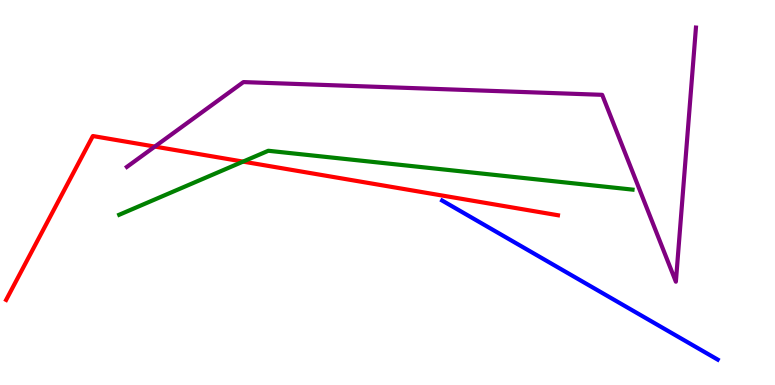[{'lines': ['blue', 'red'], 'intersections': []}, {'lines': ['green', 'red'], 'intersections': [{'x': 3.14, 'y': 5.8}]}, {'lines': ['purple', 'red'], 'intersections': [{'x': 2.0, 'y': 6.19}]}, {'lines': ['blue', 'green'], 'intersections': []}, {'lines': ['blue', 'purple'], 'intersections': []}, {'lines': ['green', 'purple'], 'intersections': []}]